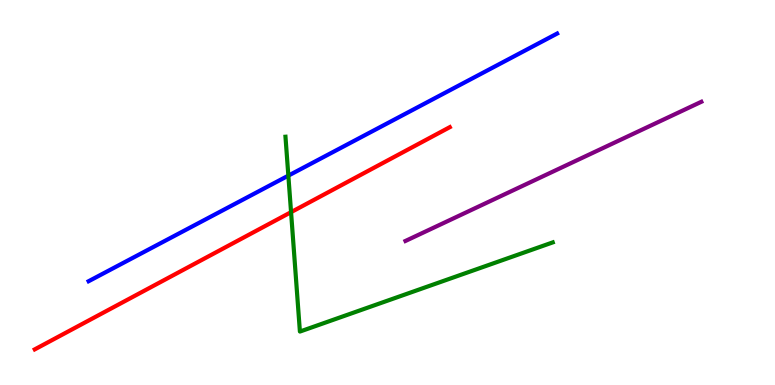[{'lines': ['blue', 'red'], 'intersections': []}, {'lines': ['green', 'red'], 'intersections': [{'x': 3.76, 'y': 4.49}]}, {'lines': ['purple', 'red'], 'intersections': []}, {'lines': ['blue', 'green'], 'intersections': [{'x': 3.72, 'y': 5.44}]}, {'lines': ['blue', 'purple'], 'intersections': []}, {'lines': ['green', 'purple'], 'intersections': []}]